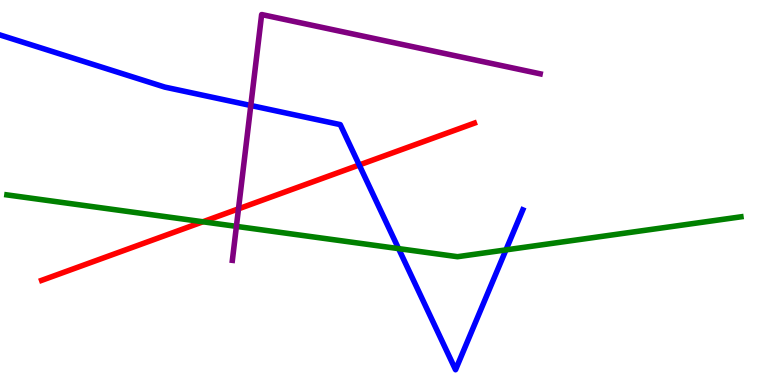[{'lines': ['blue', 'red'], 'intersections': [{'x': 4.64, 'y': 5.71}]}, {'lines': ['green', 'red'], 'intersections': [{'x': 2.62, 'y': 4.24}]}, {'lines': ['purple', 'red'], 'intersections': [{'x': 3.08, 'y': 4.58}]}, {'lines': ['blue', 'green'], 'intersections': [{'x': 5.14, 'y': 3.54}, {'x': 6.53, 'y': 3.51}]}, {'lines': ['blue', 'purple'], 'intersections': [{'x': 3.24, 'y': 7.26}]}, {'lines': ['green', 'purple'], 'intersections': [{'x': 3.05, 'y': 4.12}]}]